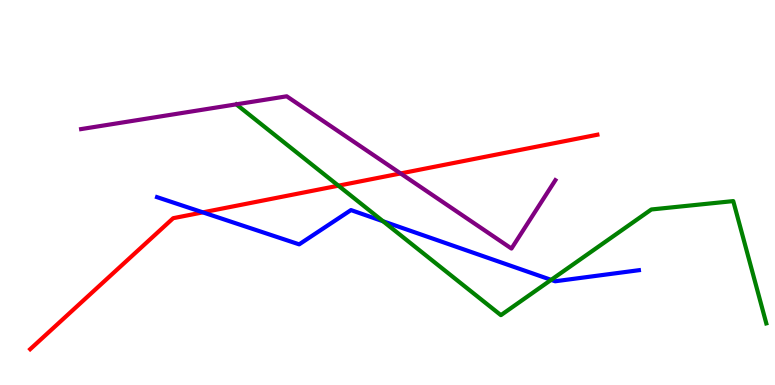[{'lines': ['blue', 'red'], 'intersections': [{'x': 2.62, 'y': 4.48}]}, {'lines': ['green', 'red'], 'intersections': [{'x': 4.37, 'y': 5.18}]}, {'lines': ['purple', 'red'], 'intersections': [{'x': 5.17, 'y': 5.5}]}, {'lines': ['blue', 'green'], 'intersections': [{'x': 4.94, 'y': 4.25}, {'x': 7.11, 'y': 2.73}]}, {'lines': ['blue', 'purple'], 'intersections': []}, {'lines': ['green', 'purple'], 'intersections': []}]